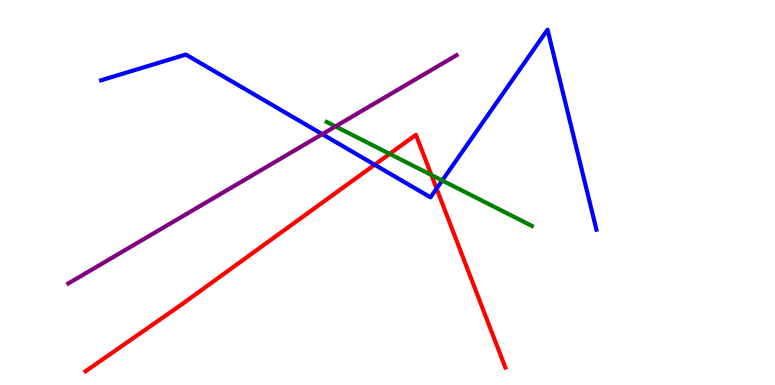[{'lines': ['blue', 'red'], 'intersections': [{'x': 4.83, 'y': 5.72}, {'x': 5.63, 'y': 5.1}]}, {'lines': ['green', 'red'], 'intersections': [{'x': 5.03, 'y': 6.0}, {'x': 5.57, 'y': 5.46}]}, {'lines': ['purple', 'red'], 'intersections': []}, {'lines': ['blue', 'green'], 'intersections': [{'x': 5.71, 'y': 5.31}]}, {'lines': ['blue', 'purple'], 'intersections': [{'x': 4.16, 'y': 6.52}]}, {'lines': ['green', 'purple'], 'intersections': [{'x': 4.33, 'y': 6.72}]}]